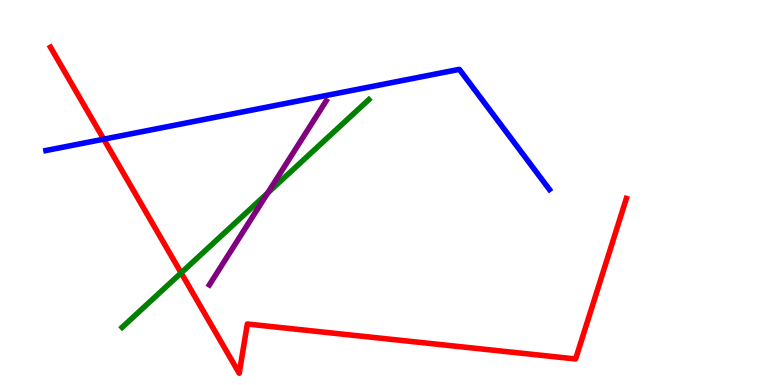[{'lines': ['blue', 'red'], 'intersections': [{'x': 1.34, 'y': 6.38}]}, {'lines': ['green', 'red'], 'intersections': [{'x': 2.34, 'y': 2.91}]}, {'lines': ['purple', 'red'], 'intersections': []}, {'lines': ['blue', 'green'], 'intersections': []}, {'lines': ['blue', 'purple'], 'intersections': []}, {'lines': ['green', 'purple'], 'intersections': [{'x': 3.45, 'y': 4.99}]}]